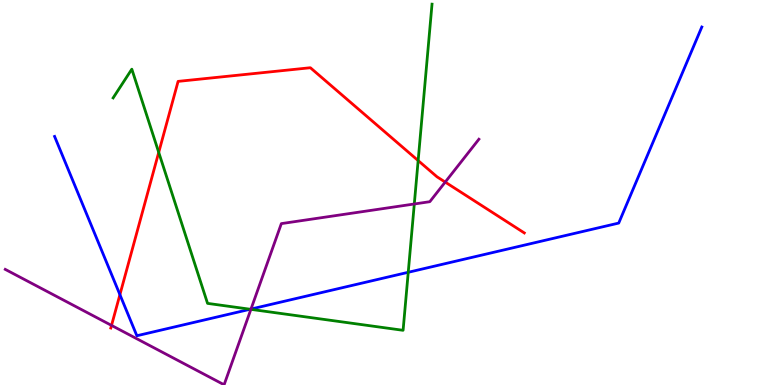[{'lines': ['blue', 'red'], 'intersections': [{'x': 1.55, 'y': 2.35}]}, {'lines': ['green', 'red'], 'intersections': [{'x': 2.05, 'y': 6.04}, {'x': 5.4, 'y': 5.83}]}, {'lines': ['purple', 'red'], 'intersections': [{'x': 1.44, 'y': 1.55}, {'x': 5.74, 'y': 5.27}]}, {'lines': ['blue', 'green'], 'intersections': [{'x': 3.23, 'y': 1.97}, {'x': 5.27, 'y': 2.93}]}, {'lines': ['blue', 'purple'], 'intersections': [{'x': 3.24, 'y': 1.97}]}, {'lines': ['green', 'purple'], 'intersections': [{'x': 3.24, 'y': 1.97}, {'x': 5.35, 'y': 4.7}]}]